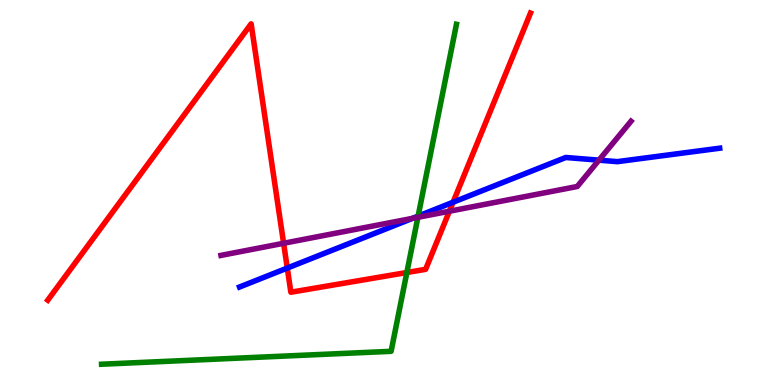[{'lines': ['blue', 'red'], 'intersections': [{'x': 3.71, 'y': 3.04}, {'x': 5.85, 'y': 4.75}]}, {'lines': ['green', 'red'], 'intersections': [{'x': 5.25, 'y': 2.92}]}, {'lines': ['purple', 'red'], 'intersections': [{'x': 3.66, 'y': 3.68}, {'x': 5.8, 'y': 4.51}]}, {'lines': ['blue', 'green'], 'intersections': [{'x': 5.4, 'y': 4.39}]}, {'lines': ['blue', 'purple'], 'intersections': [{'x': 5.32, 'y': 4.33}, {'x': 7.73, 'y': 5.84}]}, {'lines': ['green', 'purple'], 'intersections': [{'x': 5.39, 'y': 4.36}]}]